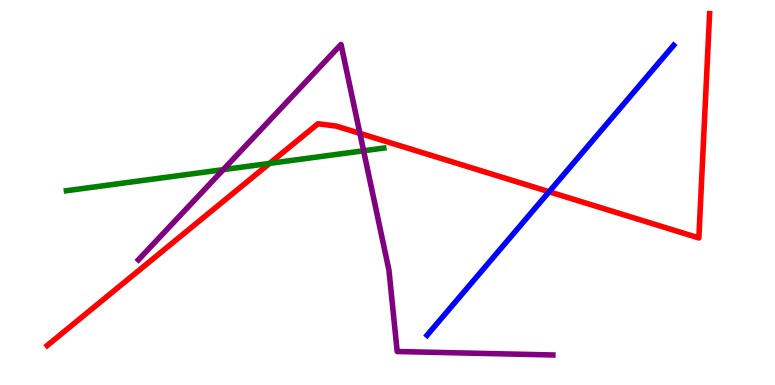[{'lines': ['blue', 'red'], 'intersections': [{'x': 7.09, 'y': 5.02}]}, {'lines': ['green', 'red'], 'intersections': [{'x': 3.48, 'y': 5.76}]}, {'lines': ['purple', 'red'], 'intersections': [{'x': 4.64, 'y': 6.54}]}, {'lines': ['blue', 'green'], 'intersections': []}, {'lines': ['blue', 'purple'], 'intersections': []}, {'lines': ['green', 'purple'], 'intersections': [{'x': 2.88, 'y': 5.59}, {'x': 4.69, 'y': 6.08}]}]